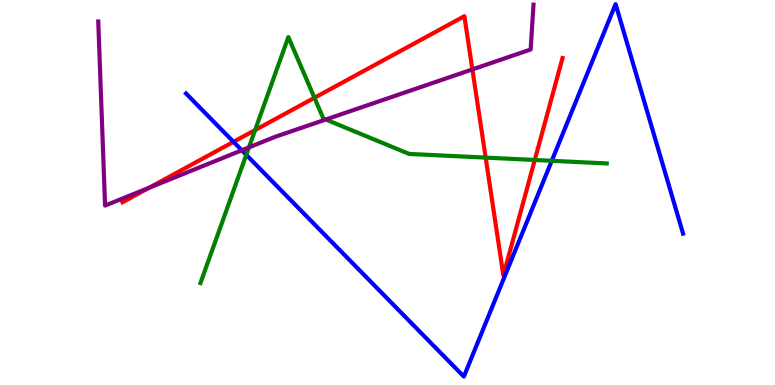[{'lines': ['blue', 'red'], 'intersections': [{'x': 3.01, 'y': 6.32}]}, {'lines': ['green', 'red'], 'intersections': [{'x': 3.29, 'y': 6.62}, {'x': 4.06, 'y': 7.46}, {'x': 6.27, 'y': 5.91}, {'x': 6.9, 'y': 5.84}]}, {'lines': ['purple', 'red'], 'intersections': [{'x': 1.92, 'y': 5.12}, {'x': 6.1, 'y': 8.2}]}, {'lines': ['blue', 'green'], 'intersections': [{'x': 3.18, 'y': 5.98}, {'x': 7.12, 'y': 5.82}]}, {'lines': ['blue', 'purple'], 'intersections': [{'x': 3.12, 'y': 6.1}]}, {'lines': ['green', 'purple'], 'intersections': [{'x': 3.21, 'y': 6.17}, {'x': 4.2, 'y': 6.9}]}]